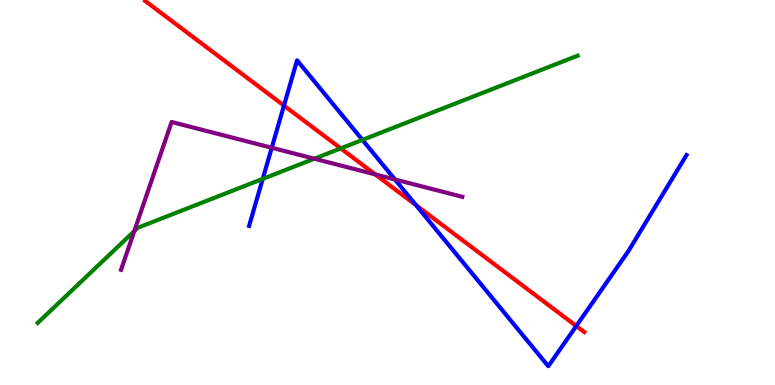[{'lines': ['blue', 'red'], 'intersections': [{'x': 3.66, 'y': 7.26}, {'x': 5.37, 'y': 4.67}, {'x': 7.44, 'y': 1.53}]}, {'lines': ['green', 'red'], 'intersections': [{'x': 4.4, 'y': 6.15}]}, {'lines': ['purple', 'red'], 'intersections': [{'x': 4.84, 'y': 5.47}]}, {'lines': ['blue', 'green'], 'intersections': [{'x': 3.39, 'y': 5.35}, {'x': 4.68, 'y': 6.37}]}, {'lines': ['blue', 'purple'], 'intersections': [{'x': 3.51, 'y': 6.16}, {'x': 5.1, 'y': 5.34}]}, {'lines': ['green', 'purple'], 'intersections': [{'x': 1.73, 'y': 4.0}, {'x': 4.06, 'y': 5.88}]}]